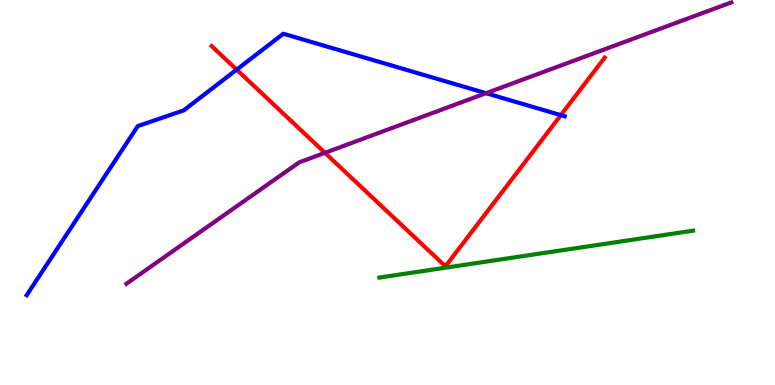[{'lines': ['blue', 'red'], 'intersections': [{'x': 3.05, 'y': 8.19}, {'x': 7.24, 'y': 7.01}]}, {'lines': ['green', 'red'], 'intersections': []}, {'lines': ['purple', 'red'], 'intersections': [{'x': 4.19, 'y': 6.03}]}, {'lines': ['blue', 'green'], 'intersections': []}, {'lines': ['blue', 'purple'], 'intersections': [{'x': 6.27, 'y': 7.58}]}, {'lines': ['green', 'purple'], 'intersections': []}]